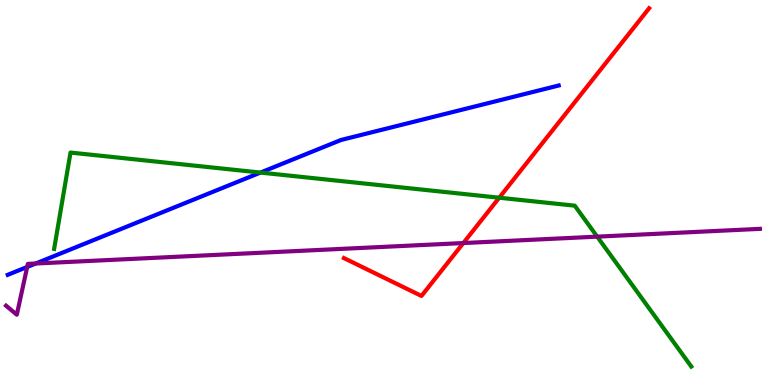[{'lines': ['blue', 'red'], 'intersections': []}, {'lines': ['green', 'red'], 'intersections': [{'x': 6.44, 'y': 4.86}]}, {'lines': ['purple', 'red'], 'intersections': [{'x': 5.98, 'y': 3.69}]}, {'lines': ['blue', 'green'], 'intersections': [{'x': 3.36, 'y': 5.52}]}, {'lines': ['blue', 'purple'], 'intersections': [{'x': 0.351, 'y': 3.07}, {'x': 0.461, 'y': 3.16}]}, {'lines': ['green', 'purple'], 'intersections': [{'x': 7.71, 'y': 3.85}]}]